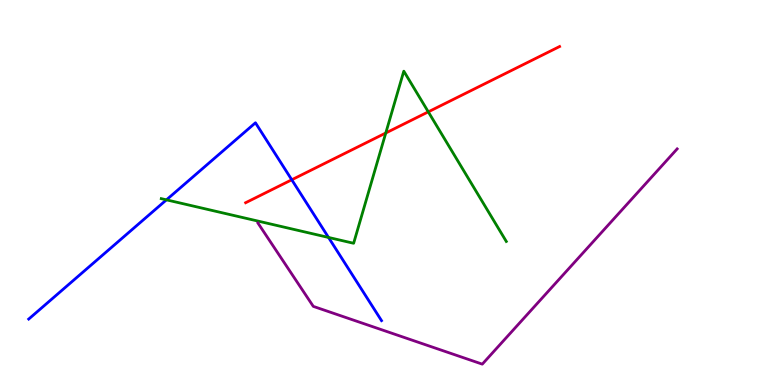[{'lines': ['blue', 'red'], 'intersections': [{'x': 3.76, 'y': 5.33}]}, {'lines': ['green', 'red'], 'intersections': [{'x': 4.98, 'y': 6.55}, {'x': 5.53, 'y': 7.09}]}, {'lines': ['purple', 'red'], 'intersections': []}, {'lines': ['blue', 'green'], 'intersections': [{'x': 2.15, 'y': 4.81}, {'x': 4.24, 'y': 3.83}]}, {'lines': ['blue', 'purple'], 'intersections': []}, {'lines': ['green', 'purple'], 'intersections': []}]